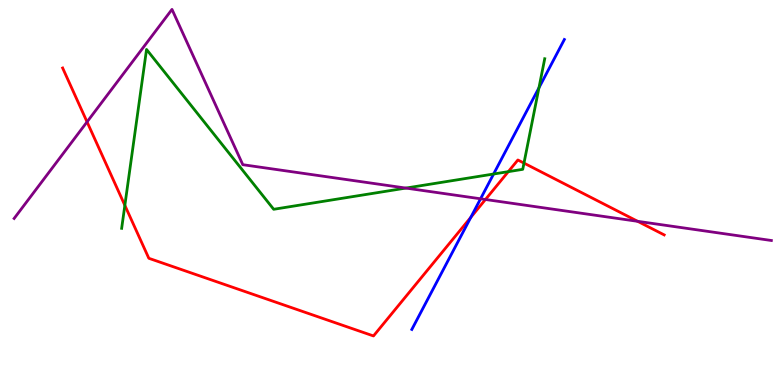[{'lines': ['blue', 'red'], 'intersections': [{'x': 6.07, 'y': 4.35}]}, {'lines': ['green', 'red'], 'intersections': [{'x': 1.61, 'y': 4.67}, {'x': 6.56, 'y': 5.54}, {'x': 6.76, 'y': 5.76}]}, {'lines': ['purple', 'red'], 'intersections': [{'x': 1.12, 'y': 6.83}, {'x': 6.26, 'y': 4.82}, {'x': 8.23, 'y': 4.25}]}, {'lines': ['blue', 'green'], 'intersections': [{'x': 6.37, 'y': 5.48}, {'x': 6.95, 'y': 7.72}]}, {'lines': ['blue', 'purple'], 'intersections': [{'x': 6.2, 'y': 4.84}]}, {'lines': ['green', 'purple'], 'intersections': [{'x': 5.24, 'y': 5.11}]}]